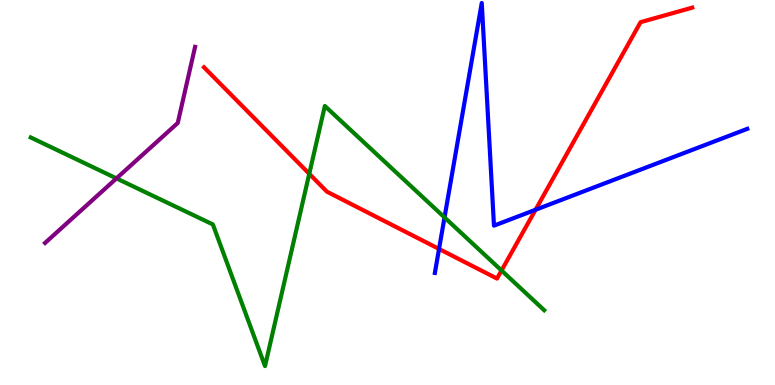[{'lines': ['blue', 'red'], 'intersections': [{'x': 5.67, 'y': 3.53}, {'x': 6.91, 'y': 4.55}]}, {'lines': ['green', 'red'], 'intersections': [{'x': 3.99, 'y': 5.49}, {'x': 6.47, 'y': 2.97}]}, {'lines': ['purple', 'red'], 'intersections': []}, {'lines': ['blue', 'green'], 'intersections': [{'x': 5.74, 'y': 4.35}]}, {'lines': ['blue', 'purple'], 'intersections': []}, {'lines': ['green', 'purple'], 'intersections': [{'x': 1.5, 'y': 5.37}]}]